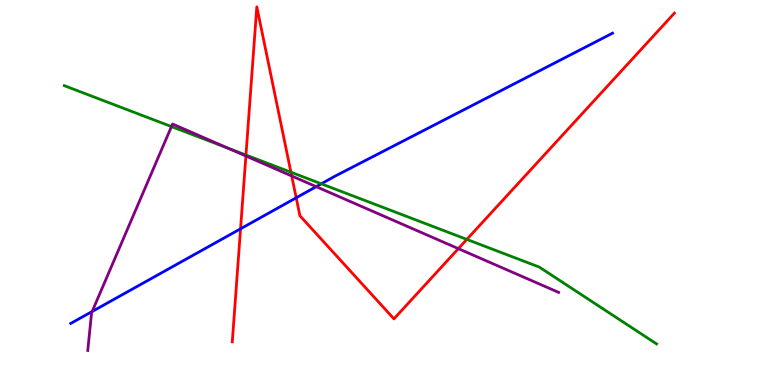[{'lines': ['blue', 'red'], 'intersections': [{'x': 3.1, 'y': 4.06}, {'x': 3.82, 'y': 4.86}]}, {'lines': ['green', 'red'], 'intersections': [{'x': 3.17, 'y': 5.97}, {'x': 3.75, 'y': 5.53}, {'x': 6.02, 'y': 3.78}]}, {'lines': ['purple', 'red'], 'intersections': [{'x': 3.17, 'y': 5.95}, {'x': 3.76, 'y': 5.43}, {'x': 5.91, 'y': 3.54}]}, {'lines': ['blue', 'green'], 'intersections': [{'x': 4.15, 'y': 5.23}]}, {'lines': ['blue', 'purple'], 'intersections': [{'x': 1.19, 'y': 1.91}, {'x': 4.08, 'y': 5.15}]}, {'lines': ['green', 'purple'], 'intersections': [{'x': 2.21, 'y': 6.71}, {'x': 2.94, 'y': 6.15}]}]